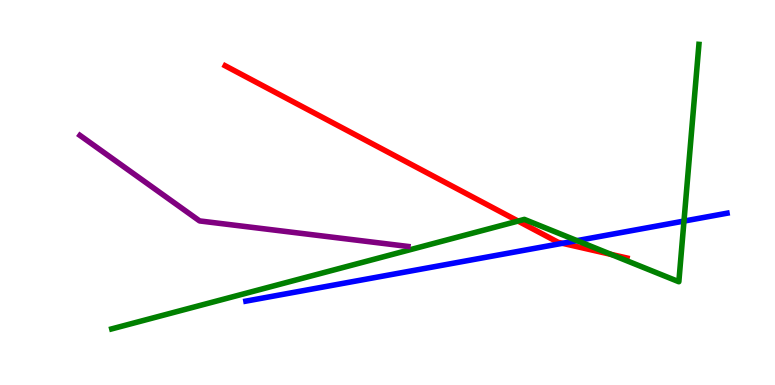[{'lines': ['blue', 'red'], 'intersections': [{'x': 7.26, 'y': 3.68}]}, {'lines': ['green', 'red'], 'intersections': [{'x': 6.68, 'y': 4.26}, {'x': 7.89, 'y': 3.39}]}, {'lines': ['purple', 'red'], 'intersections': []}, {'lines': ['blue', 'green'], 'intersections': [{'x': 7.44, 'y': 3.75}, {'x': 8.83, 'y': 4.26}]}, {'lines': ['blue', 'purple'], 'intersections': []}, {'lines': ['green', 'purple'], 'intersections': []}]